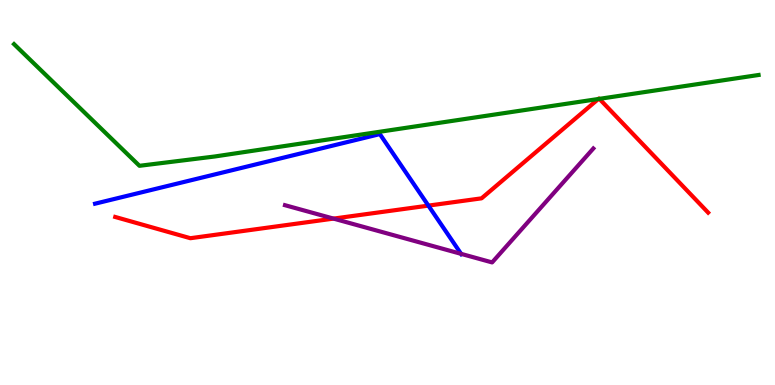[{'lines': ['blue', 'red'], 'intersections': [{'x': 5.53, 'y': 4.66}]}, {'lines': ['green', 'red'], 'intersections': [{'x': 7.72, 'y': 7.43}, {'x': 7.73, 'y': 7.43}]}, {'lines': ['purple', 'red'], 'intersections': [{'x': 4.3, 'y': 4.32}]}, {'lines': ['blue', 'green'], 'intersections': []}, {'lines': ['blue', 'purple'], 'intersections': [{'x': 5.95, 'y': 3.41}]}, {'lines': ['green', 'purple'], 'intersections': []}]